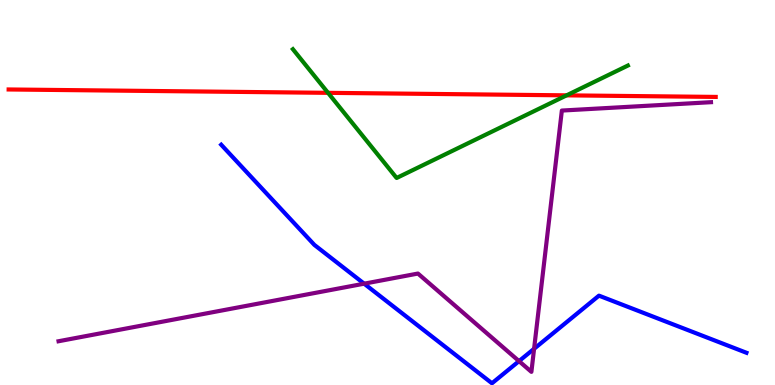[{'lines': ['blue', 'red'], 'intersections': []}, {'lines': ['green', 'red'], 'intersections': [{'x': 4.23, 'y': 7.59}, {'x': 7.31, 'y': 7.52}]}, {'lines': ['purple', 'red'], 'intersections': []}, {'lines': ['blue', 'green'], 'intersections': []}, {'lines': ['blue', 'purple'], 'intersections': [{'x': 4.7, 'y': 2.63}, {'x': 6.7, 'y': 0.62}, {'x': 6.89, 'y': 0.941}]}, {'lines': ['green', 'purple'], 'intersections': []}]